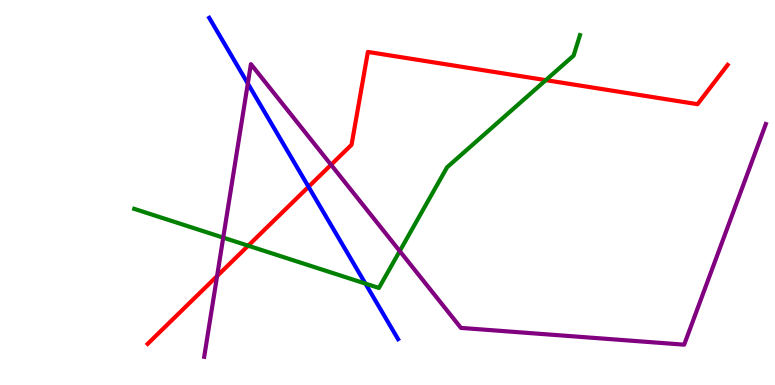[{'lines': ['blue', 'red'], 'intersections': [{'x': 3.98, 'y': 5.15}]}, {'lines': ['green', 'red'], 'intersections': [{'x': 3.2, 'y': 3.62}, {'x': 7.04, 'y': 7.92}]}, {'lines': ['purple', 'red'], 'intersections': [{'x': 2.8, 'y': 2.83}, {'x': 4.27, 'y': 5.72}]}, {'lines': ['blue', 'green'], 'intersections': [{'x': 4.71, 'y': 2.63}]}, {'lines': ['blue', 'purple'], 'intersections': [{'x': 3.2, 'y': 7.83}]}, {'lines': ['green', 'purple'], 'intersections': [{'x': 2.88, 'y': 3.83}, {'x': 5.16, 'y': 3.48}]}]